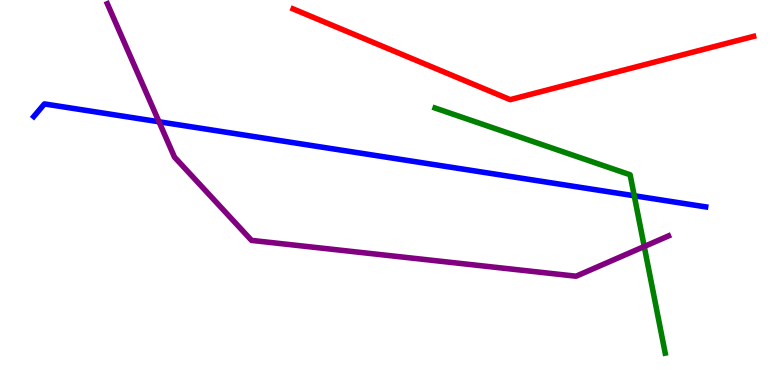[{'lines': ['blue', 'red'], 'intersections': []}, {'lines': ['green', 'red'], 'intersections': []}, {'lines': ['purple', 'red'], 'intersections': []}, {'lines': ['blue', 'green'], 'intersections': [{'x': 8.18, 'y': 4.92}]}, {'lines': ['blue', 'purple'], 'intersections': [{'x': 2.05, 'y': 6.84}]}, {'lines': ['green', 'purple'], 'intersections': [{'x': 8.31, 'y': 3.6}]}]